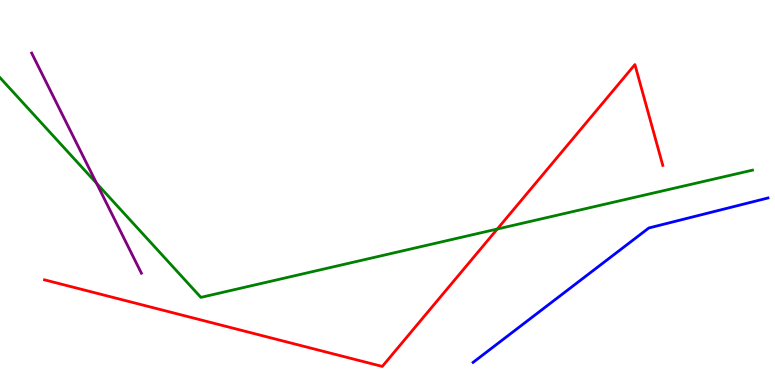[{'lines': ['blue', 'red'], 'intersections': []}, {'lines': ['green', 'red'], 'intersections': [{'x': 6.42, 'y': 4.05}]}, {'lines': ['purple', 'red'], 'intersections': []}, {'lines': ['blue', 'green'], 'intersections': []}, {'lines': ['blue', 'purple'], 'intersections': []}, {'lines': ['green', 'purple'], 'intersections': [{'x': 1.25, 'y': 5.24}]}]